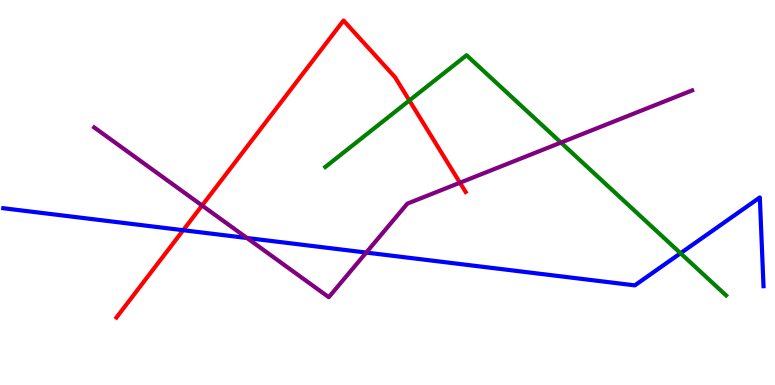[{'lines': ['blue', 'red'], 'intersections': [{'x': 2.36, 'y': 4.02}]}, {'lines': ['green', 'red'], 'intersections': [{'x': 5.28, 'y': 7.39}]}, {'lines': ['purple', 'red'], 'intersections': [{'x': 2.61, 'y': 4.66}, {'x': 5.93, 'y': 5.25}]}, {'lines': ['blue', 'green'], 'intersections': [{'x': 8.78, 'y': 3.42}]}, {'lines': ['blue', 'purple'], 'intersections': [{'x': 3.19, 'y': 3.82}, {'x': 4.73, 'y': 3.44}]}, {'lines': ['green', 'purple'], 'intersections': [{'x': 7.24, 'y': 6.3}]}]